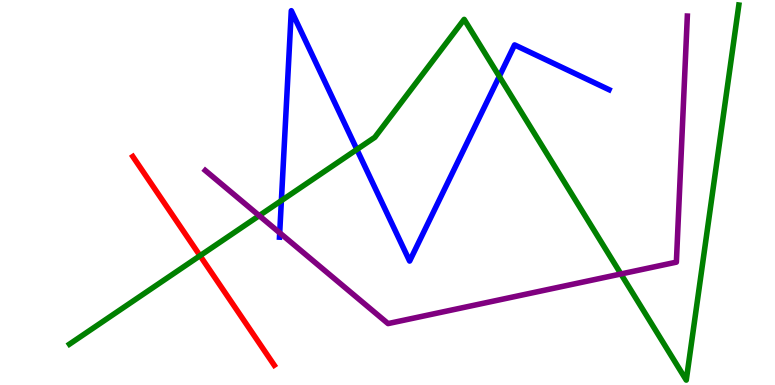[{'lines': ['blue', 'red'], 'intersections': []}, {'lines': ['green', 'red'], 'intersections': [{'x': 2.58, 'y': 3.36}]}, {'lines': ['purple', 'red'], 'intersections': []}, {'lines': ['blue', 'green'], 'intersections': [{'x': 3.63, 'y': 4.79}, {'x': 4.6, 'y': 6.12}, {'x': 6.44, 'y': 8.02}]}, {'lines': ['blue', 'purple'], 'intersections': [{'x': 3.61, 'y': 3.95}]}, {'lines': ['green', 'purple'], 'intersections': [{'x': 3.34, 'y': 4.4}, {'x': 8.01, 'y': 2.88}]}]